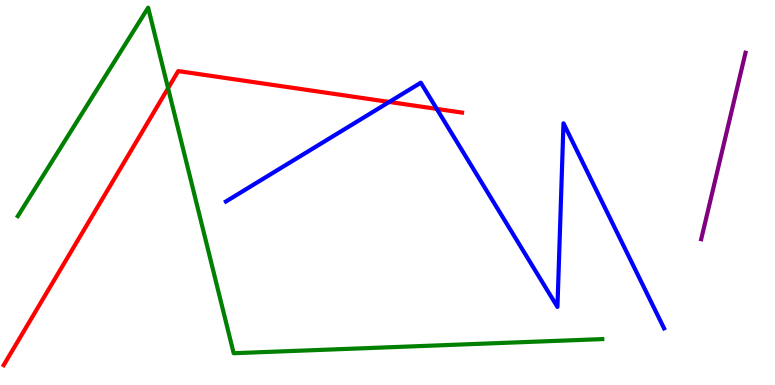[{'lines': ['blue', 'red'], 'intersections': [{'x': 5.02, 'y': 7.35}, {'x': 5.64, 'y': 7.17}]}, {'lines': ['green', 'red'], 'intersections': [{'x': 2.17, 'y': 7.71}]}, {'lines': ['purple', 'red'], 'intersections': []}, {'lines': ['blue', 'green'], 'intersections': []}, {'lines': ['blue', 'purple'], 'intersections': []}, {'lines': ['green', 'purple'], 'intersections': []}]